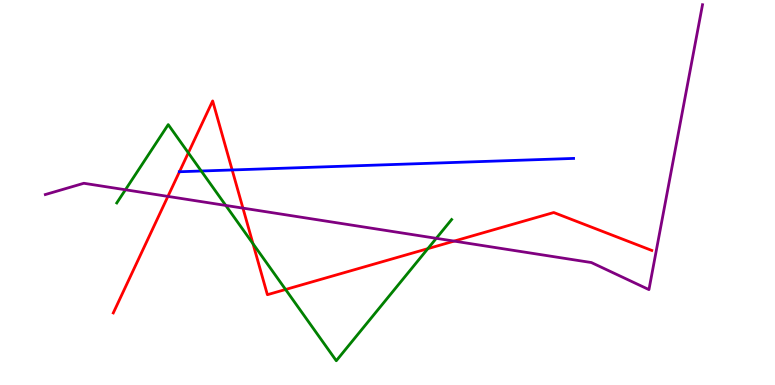[{'lines': ['blue', 'red'], 'intersections': [{'x': 2.32, 'y': 5.54}, {'x': 3.0, 'y': 5.59}]}, {'lines': ['green', 'red'], 'intersections': [{'x': 2.43, 'y': 6.03}, {'x': 3.26, 'y': 3.67}, {'x': 3.68, 'y': 2.48}, {'x': 5.52, 'y': 3.54}]}, {'lines': ['purple', 'red'], 'intersections': [{'x': 2.17, 'y': 4.9}, {'x': 3.13, 'y': 4.59}, {'x': 5.86, 'y': 3.74}]}, {'lines': ['blue', 'green'], 'intersections': [{'x': 2.6, 'y': 5.56}]}, {'lines': ['blue', 'purple'], 'intersections': []}, {'lines': ['green', 'purple'], 'intersections': [{'x': 1.62, 'y': 5.07}, {'x': 2.91, 'y': 4.66}, {'x': 5.63, 'y': 3.81}]}]